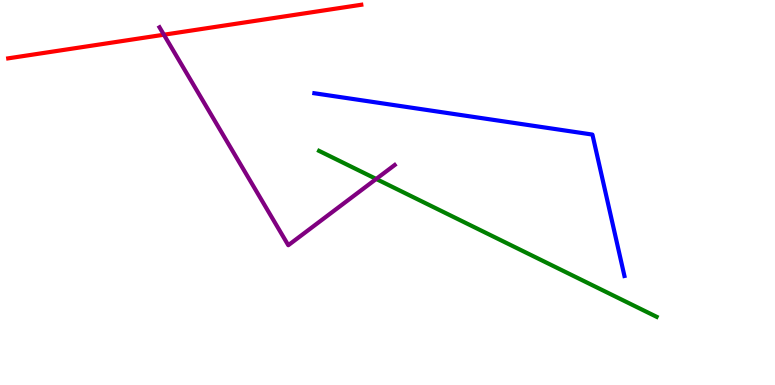[{'lines': ['blue', 'red'], 'intersections': []}, {'lines': ['green', 'red'], 'intersections': []}, {'lines': ['purple', 'red'], 'intersections': [{'x': 2.11, 'y': 9.1}]}, {'lines': ['blue', 'green'], 'intersections': []}, {'lines': ['blue', 'purple'], 'intersections': []}, {'lines': ['green', 'purple'], 'intersections': [{'x': 4.85, 'y': 5.35}]}]